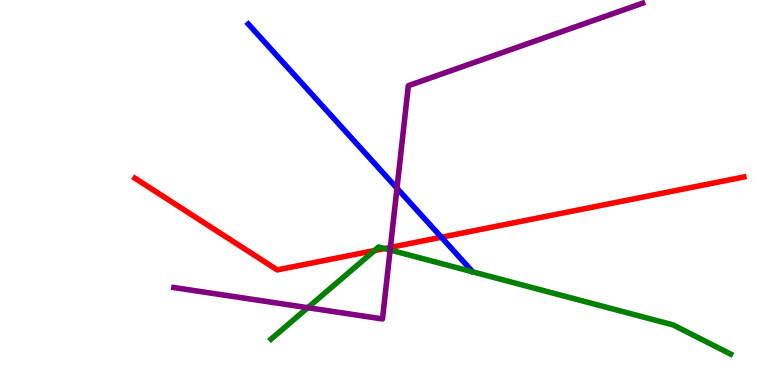[{'lines': ['blue', 'red'], 'intersections': [{'x': 5.69, 'y': 3.84}]}, {'lines': ['green', 'red'], 'intersections': [{'x': 4.83, 'y': 3.49}, {'x': 4.96, 'y': 3.54}]}, {'lines': ['purple', 'red'], 'intersections': [{'x': 5.04, 'y': 3.57}]}, {'lines': ['blue', 'green'], 'intersections': []}, {'lines': ['blue', 'purple'], 'intersections': [{'x': 5.12, 'y': 5.11}]}, {'lines': ['green', 'purple'], 'intersections': [{'x': 3.97, 'y': 2.01}, {'x': 5.03, 'y': 3.51}]}]